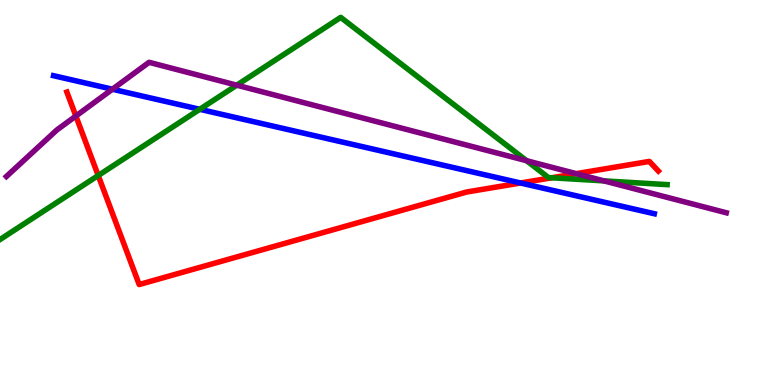[{'lines': ['blue', 'red'], 'intersections': [{'x': 6.72, 'y': 5.25}]}, {'lines': ['green', 'red'], 'intersections': [{'x': 1.27, 'y': 5.44}, {'x': 7.12, 'y': 5.38}]}, {'lines': ['purple', 'red'], 'intersections': [{'x': 0.979, 'y': 6.99}, {'x': 7.44, 'y': 5.49}]}, {'lines': ['blue', 'green'], 'intersections': [{'x': 2.58, 'y': 7.16}]}, {'lines': ['blue', 'purple'], 'intersections': [{'x': 1.45, 'y': 7.68}]}, {'lines': ['green', 'purple'], 'intersections': [{'x': 3.05, 'y': 7.79}, {'x': 6.79, 'y': 5.83}, {'x': 7.79, 'y': 5.3}]}]